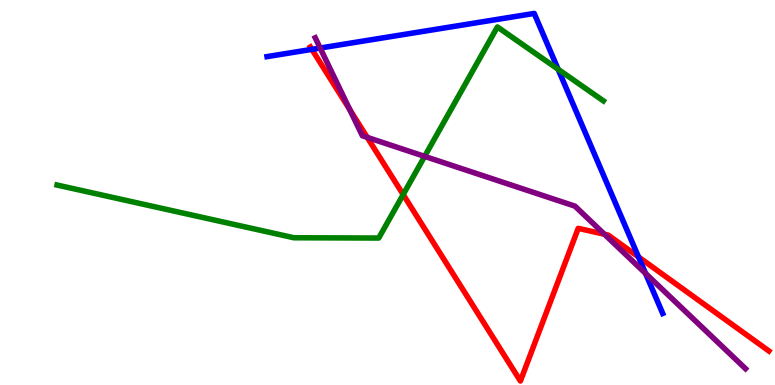[{'lines': ['blue', 'red'], 'intersections': [{'x': 4.02, 'y': 8.72}, {'x': 8.24, 'y': 3.33}]}, {'lines': ['green', 'red'], 'intersections': [{'x': 5.2, 'y': 4.95}]}, {'lines': ['purple', 'red'], 'intersections': [{'x': 4.51, 'y': 7.15}, {'x': 4.74, 'y': 6.43}, {'x': 7.8, 'y': 3.92}]}, {'lines': ['blue', 'green'], 'intersections': [{'x': 7.2, 'y': 8.2}]}, {'lines': ['blue', 'purple'], 'intersections': [{'x': 4.13, 'y': 8.75}, {'x': 8.33, 'y': 2.9}]}, {'lines': ['green', 'purple'], 'intersections': [{'x': 5.48, 'y': 5.94}]}]